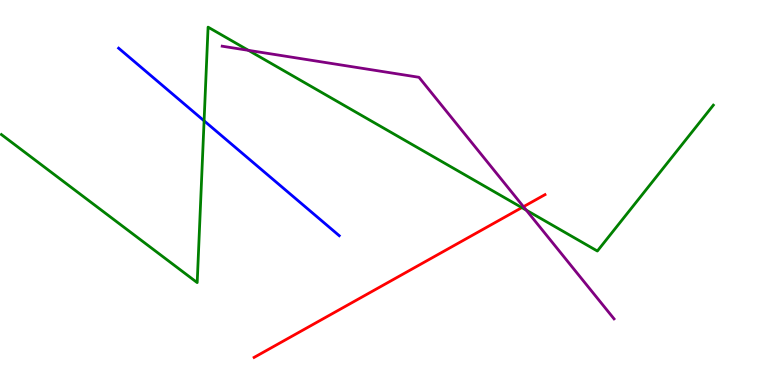[{'lines': ['blue', 'red'], 'intersections': []}, {'lines': ['green', 'red'], 'intersections': [{'x': 6.73, 'y': 4.61}]}, {'lines': ['purple', 'red'], 'intersections': [{'x': 6.75, 'y': 4.63}]}, {'lines': ['blue', 'green'], 'intersections': [{'x': 2.63, 'y': 6.86}]}, {'lines': ['blue', 'purple'], 'intersections': []}, {'lines': ['green', 'purple'], 'intersections': [{'x': 3.21, 'y': 8.69}, {'x': 6.79, 'y': 4.54}]}]